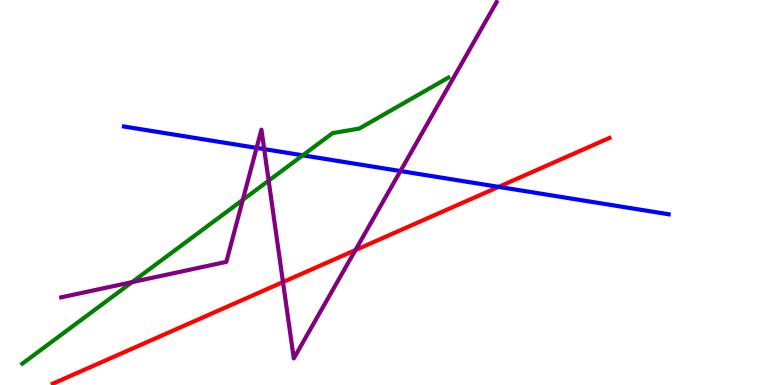[{'lines': ['blue', 'red'], 'intersections': [{'x': 6.43, 'y': 5.15}]}, {'lines': ['green', 'red'], 'intersections': []}, {'lines': ['purple', 'red'], 'intersections': [{'x': 3.65, 'y': 2.67}, {'x': 4.59, 'y': 3.5}]}, {'lines': ['blue', 'green'], 'intersections': [{'x': 3.91, 'y': 5.97}]}, {'lines': ['blue', 'purple'], 'intersections': [{'x': 3.31, 'y': 6.16}, {'x': 3.41, 'y': 6.13}, {'x': 5.17, 'y': 5.56}]}, {'lines': ['green', 'purple'], 'intersections': [{'x': 1.7, 'y': 2.67}, {'x': 3.13, 'y': 4.81}, {'x': 3.47, 'y': 5.31}]}]